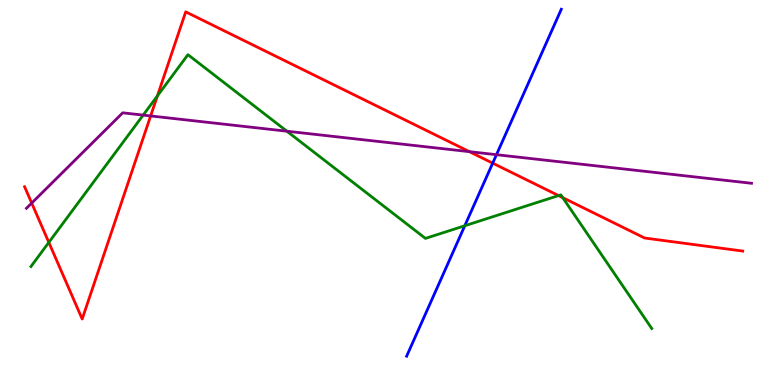[{'lines': ['blue', 'red'], 'intersections': [{'x': 6.36, 'y': 5.76}]}, {'lines': ['green', 'red'], 'intersections': [{'x': 0.63, 'y': 3.7}, {'x': 2.03, 'y': 7.51}, {'x': 7.21, 'y': 4.92}, {'x': 7.26, 'y': 4.87}]}, {'lines': ['purple', 'red'], 'intersections': [{'x': 0.409, 'y': 4.73}, {'x': 1.94, 'y': 6.99}, {'x': 6.06, 'y': 6.06}]}, {'lines': ['blue', 'green'], 'intersections': [{'x': 6.0, 'y': 4.14}]}, {'lines': ['blue', 'purple'], 'intersections': [{'x': 6.41, 'y': 5.98}]}, {'lines': ['green', 'purple'], 'intersections': [{'x': 1.85, 'y': 7.01}, {'x': 3.7, 'y': 6.59}]}]